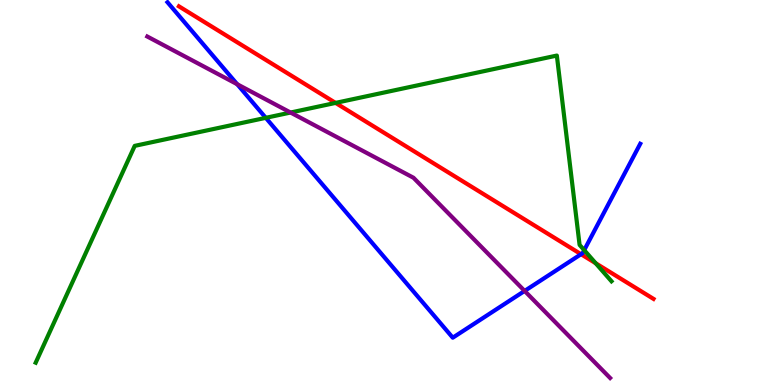[{'lines': ['blue', 'red'], 'intersections': [{'x': 7.5, 'y': 3.4}]}, {'lines': ['green', 'red'], 'intersections': [{'x': 4.33, 'y': 7.33}, {'x': 7.69, 'y': 3.16}]}, {'lines': ['purple', 'red'], 'intersections': []}, {'lines': ['blue', 'green'], 'intersections': [{'x': 3.43, 'y': 6.94}, {'x': 7.54, 'y': 3.5}]}, {'lines': ['blue', 'purple'], 'intersections': [{'x': 3.06, 'y': 7.81}, {'x': 6.77, 'y': 2.44}]}, {'lines': ['green', 'purple'], 'intersections': [{'x': 3.75, 'y': 7.08}]}]